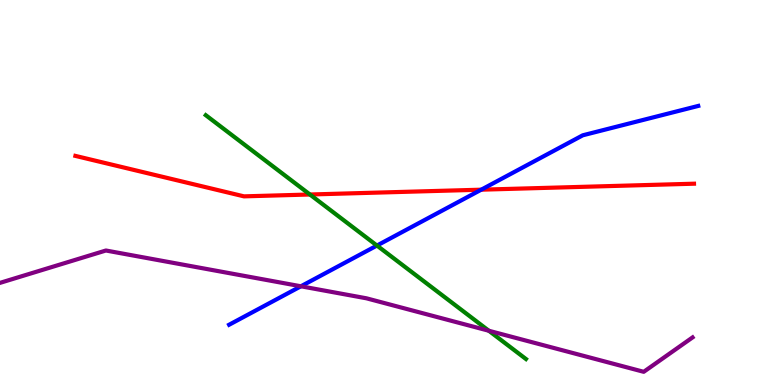[{'lines': ['blue', 'red'], 'intersections': [{'x': 6.21, 'y': 5.07}]}, {'lines': ['green', 'red'], 'intersections': [{'x': 4.0, 'y': 4.95}]}, {'lines': ['purple', 'red'], 'intersections': []}, {'lines': ['blue', 'green'], 'intersections': [{'x': 4.86, 'y': 3.62}]}, {'lines': ['blue', 'purple'], 'intersections': [{'x': 3.88, 'y': 2.56}]}, {'lines': ['green', 'purple'], 'intersections': [{'x': 6.31, 'y': 1.41}]}]